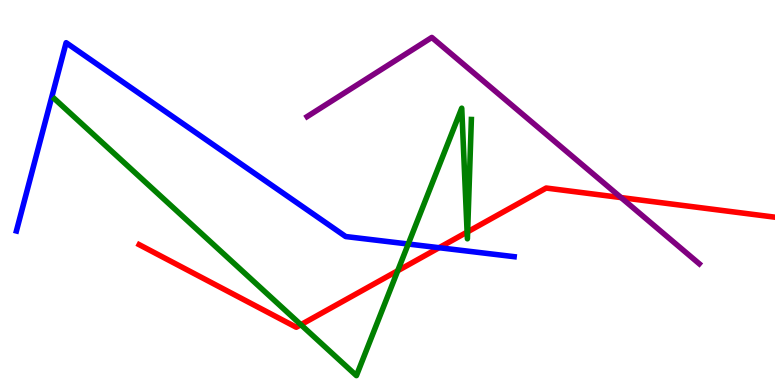[{'lines': ['blue', 'red'], 'intersections': [{'x': 5.67, 'y': 3.57}]}, {'lines': ['green', 'red'], 'intersections': [{'x': 3.88, 'y': 1.57}, {'x': 5.13, 'y': 2.97}, {'x': 6.03, 'y': 3.97}, {'x': 6.03, 'y': 3.98}]}, {'lines': ['purple', 'red'], 'intersections': [{'x': 8.01, 'y': 4.87}]}, {'lines': ['blue', 'green'], 'intersections': [{'x': 5.27, 'y': 3.66}]}, {'lines': ['blue', 'purple'], 'intersections': []}, {'lines': ['green', 'purple'], 'intersections': []}]